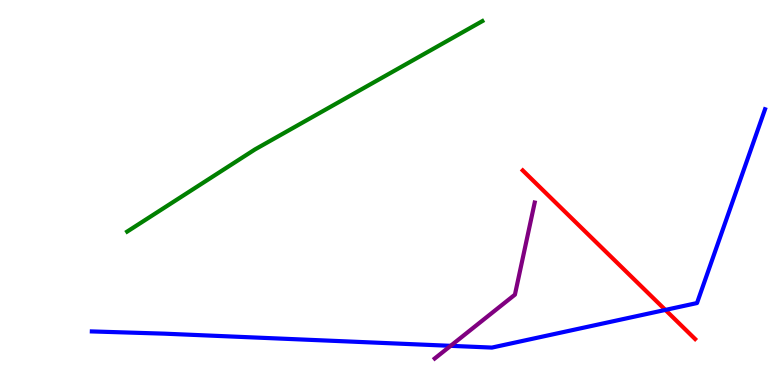[{'lines': ['blue', 'red'], 'intersections': [{'x': 8.59, 'y': 1.95}]}, {'lines': ['green', 'red'], 'intersections': []}, {'lines': ['purple', 'red'], 'intersections': []}, {'lines': ['blue', 'green'], 'intersections': []}, {'lines': ['blue', 'purple'], 'intersections': [{'x': 5.81, 'y': 1.02}]}, {'lines': ['green', 'purple'], 'intersections': []}]